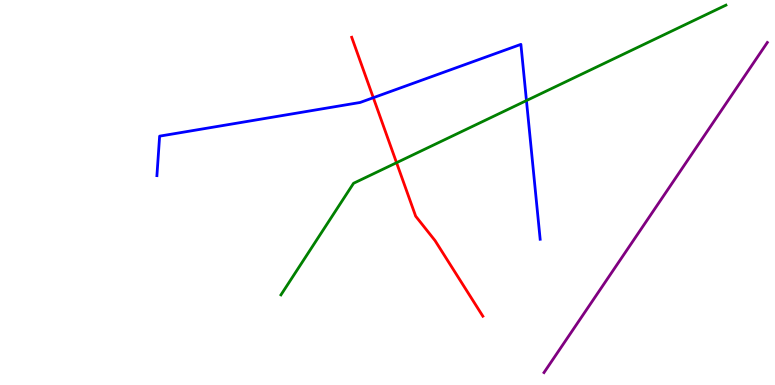[{'lines': ['blue', 'red'], 'intersections': [{'x': 4.82, 'y': 7.46}]}, {'lines': ['green', 'red'], 'intersections': [{'x': 5.12, 'y': 5.77}]}, {'lines': ['purple', 'red'], 'intersections': []}, {'lines': ['blue', 'green'], 'intersections': [{'x': 6.79, 'y': 7.39}]}, {'lines': ['blue', 'purple'], 'intersections': []}, {'lines': ['green', 'purple'], 'intersections': []}]